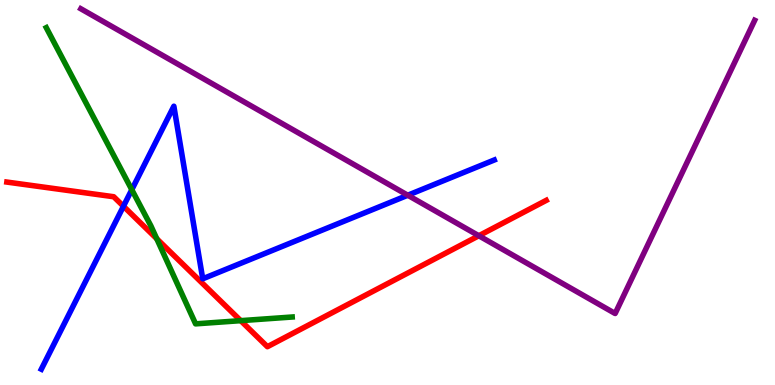[{'lines': ['blue', 'red'], 'intersections': [{'x': 1.59, 'y': 4.64}]}, {'lines': ['green', 'red'], 'intersections': [{'x': 2.02, 'y': 3.8}, {'x': 3.11, 'y': 1.67}]}, {'lines': ['purple', 'red'], 'intersections': [{'x': 6.18, 'y': 3.88}]}, {'lines': ['blue', 'green'], 'intersections': [{'x': 1.7, 'y': 5.07}]}, {'lines': ['blue', 'purple'], 'intersections': [{'x': 5.26, 'y': 4.93}]}, {'lines': ['green', 'purple'], 'intersections': []}]